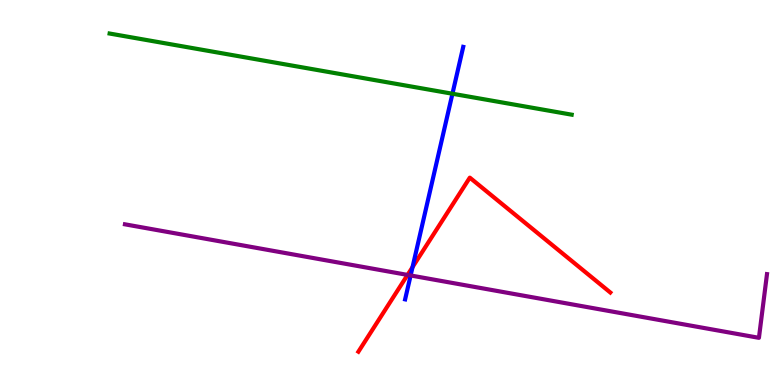[{'lines': ['blue', 'red'], 'intersections': [{'x': 5.32, 'y': 3.06}]}, {'lines': ['green', 'red'], 'intersections': []}, {'lines': ['purple', 'red'], 'intersections': [{'x': 5.26, 'y': 2.86}]}, {'lines': ['blue', 'green'], 'intersections': [{'x': 5.84, 'y': 7.57}]}, {'lines': ['blue', 'purple'], 'intersections': [{'x': 5.3, 'y': 2.85}]}, {'lines': ['green', 'purple'], 'intersections': []}]